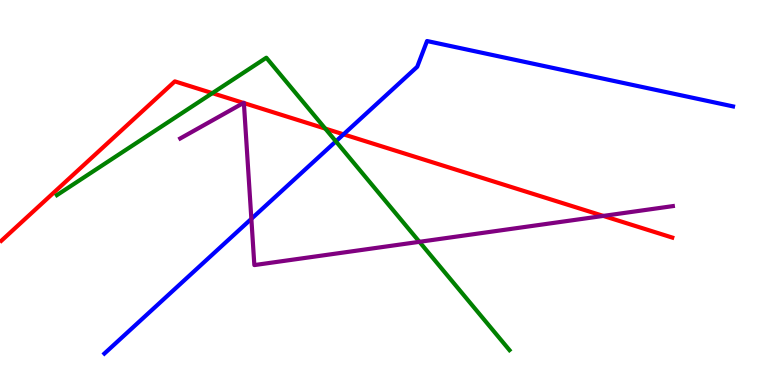[{'lines': ['blue', 'red'], 'intersections': [{'x': 4.43, 'y': 6.51}]}, {'lines': ['green', 'red'], 'intersections': [{'x': 2.74, 'y': 7.58}, {'x': 4.2, 'y': 6.66}]}, {'lines': ['purple', 'red'], 'intersections': [{'x': 3.14, 'y': 7.33}, {'x': 3.15, 'y': 7.32}, {'x': 7.78, 'y': 4.39}]}, {'lines': ['blue', 'green'], 'intersections': [{'x': 4.33, 'y': 6.33}]}, {'lines': ['blue', 'purple'], 'intersections': [{'x': 3.24, 'y': 4.32}]}, {'lines': ['green', 'purple'], 'intersections': [{'x': 5.41, 'y': 3.72}]}]